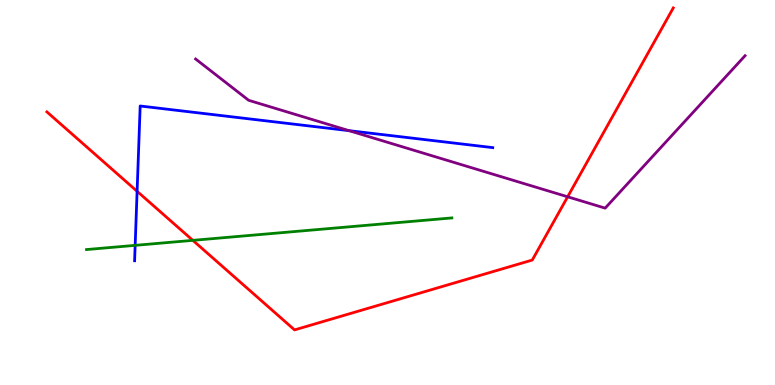[{'lines': ['blue', 'red'], 'intersections': [{'x': 1.77, 'y': 5.03}]}, {'lines': ['green', 'red'], 'intersections': [{'x': 2.49, 'y': 3.76}]}, {'lines': ['purple', 'red'], 'intersections': [{'x': 7.32, 'y': 4.89}]}, {'lines': ['blue', 'green'], 'intersections': [{'x': 1.74, 'y': 3.63}]}, {'lines': ['blue', 'purple'], 'intersections': [{'x': 4.5, 'y': 6.61}]}, {'lines': ['green', 'purple'], 'intersections': []}]